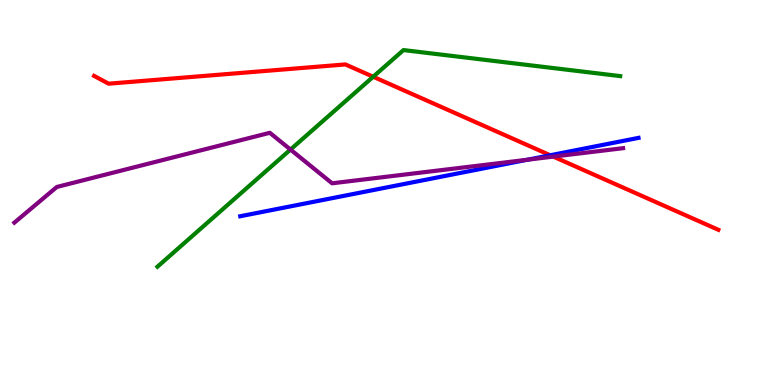[{'lines': ['blue', 'red'], 'intersections': [{'x': 7.1, 'y': 5.97}]}, {'lines': ['green', 'red'], 'intersections': [{'x': 4.82, 'y': 8.01}]}, {'lines': ['purple', 'red'], 'intersections': [{'x': 7.14, 'y': 5.93}]}, {'lines': ['blue', 'green'], 'intersections': []}, {'lines': ['blue', 'purple'], 'intersections': [{'x': 6.81, 'y': 5.85}]}, {'lines': ['green', 'purple'], 'intersections': [{'x': 3.75, 'y': 6.12}]}]